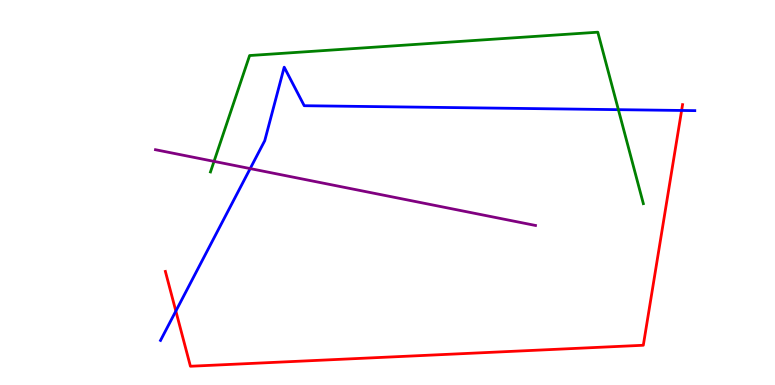[{'lines': ['blue', 'red'], 'intersections': [{'x': 2.27, 'y': 1.92}, {'x': 8.79, 'y': 7.13}]}, {'lines': ['green', 'red'], 'intersections': []}, {'lines': ['purple', 'red'], 'intersections': []}, {'lines': ['blue', 'green'], 'intersections': [{'x': 7.98, 'y': 7.15}]}, {'lines': ['blue', 'purple'], 'intersections': [{'x': 3.23, 'y': 5.62}]}, {'lines': ['green', 'purple'], 'intersections': [{'x': 2.76, 'y': 5.81}]}]